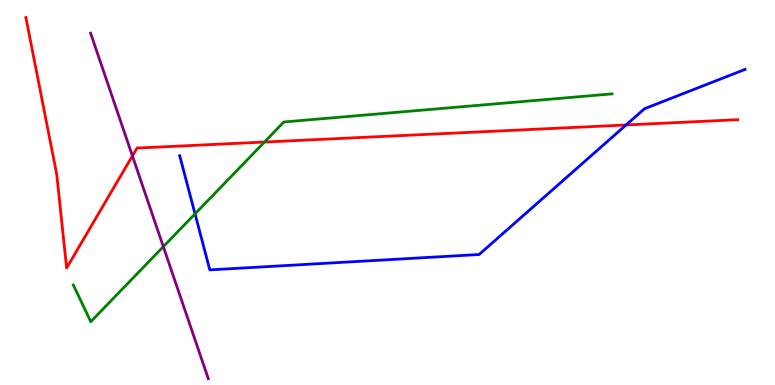[{'lines': ['blue', 'red'], 'intersections': [{'x': 8.08, 'y': 6.75}]}, {'lines': ['green', 'red'], 'intersections': [{'x': 3.41, 'y': 6.31}]}, {'lines': ['purple', 'red'], 'intersections': [{'x': 1.71, 'y': 5.95}]}, {'lines': ['blue', 'green'], 'intersections': [{'x': 2.52, 'y': 4.45}]}, {'lines': ['blue', 'purple'], 'intersections': []}, {'lines': ['green', 'purple'], 'intersections': [{'x': 2.11, 'y': 3.59}]}]